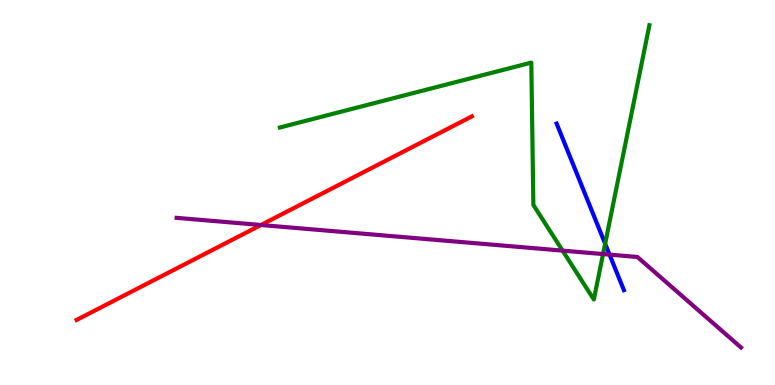[{'lines': ['blue', 'red'], 'intersections': []}, {'lines': ['green', 'red'], 'intersections': []}, {'lines': ['purple', 'red'], 'intersections': [{'x': 3.37, 'y': 4.16}]}, {'lines': ['blue', 'green'], 'intersections': [{'x': 7.81, 'y': 3.67}]}, {'lines': ['blue', 'purple'], 'intersections': [{'x': 7.87, 'y': 3.39}]}, {'lines': ['green', 'purple'], 'intersections': [{'x': 7.26, 'y': 3.49}, {'x': 7.78, 'y': 3.4}]}]